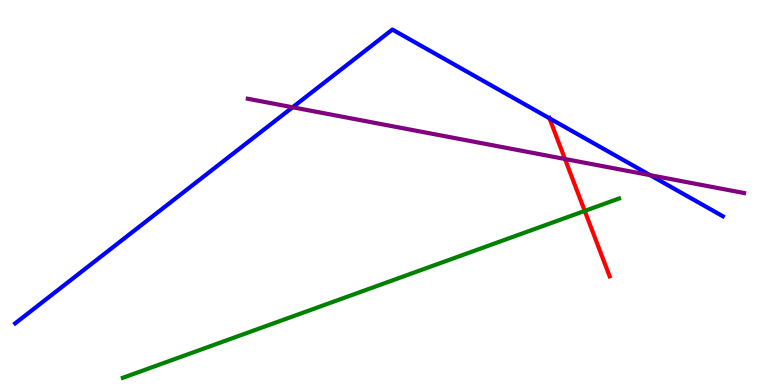[{'lines': ['blue', 'red'], 'intersections': [{'x': 7.09, 'y': 6.93}]}, {'lines': ['green', 'red'], 'intersections': [{'x': 7.54, 'y': 4.52}]}, {'lines': ['purple', 'red'], 'intersections': [{'x': 7.29, 'y': 5.87}]}, {'lines': ['blue', 'green'], 'intersections': []}, {'lines': ['blue', 'purple'], 'intersections': [{'x': 3.78, 'y': 7.21}, {'x': 8.39, 'y': 5.45}]}, {'lines': ['green', 'purple'], 'intersections': []}]